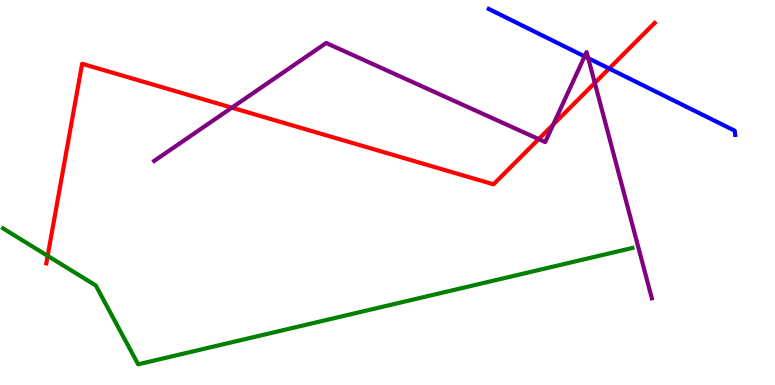[{'lines': ['blue', 'red'], 'intersections': [{'x': 7.86, 'y': 8.22}]}, {'lines': ['green', 'red'], 'intersections': [{'x': 0.615, 'y': 3.35}]}, {'lines': ['purple', 'red'], 'intersections': [{'x': 2.99, 'y': 7.2}, {'x': 6.95, 'y': 6.39}, {'x': 7.14, 'y': 6.77}, {'x': 7.67, 'y': 7.85}]}, {'lines': ['blue', 'green'], 'intersections': []}, {'lines': ['blue', 'purple'], 'intersections': [{'x': 7.54, 'y': 8.54}, {'x': 7.59, 'y': 8.49}]}, {'lines': ['green', 'purple'], 'intersections': []}]